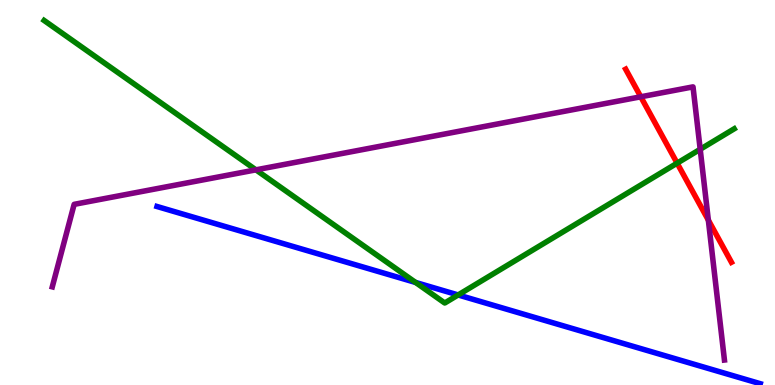[{'lines': ['blue', 'red'], 'intersections': []}, {'lines': ['green', 'red'], 'intersections': [{'x': 8.74, 'y': 5.76}]}, {'lines': ['purple', 'red'], 'intersections': [{'x': 8.27, 'y': 7.49}, {'x': 9.14, 'y': 4.28}]}, {'lines': ['blue', 'green'], 'intersections': [{'x': 5.36, 'y': 2.66}, {'x': 5.91, 'y': 2.34}]}, {'lines': ['blue', 'purple'], 'intersections': []}, {'lines': ['green', 'purple'], 'intersections': [{'x': 3.3, 'y': 5.59}, {'x': 9.03, 'y': 6.12}]}]